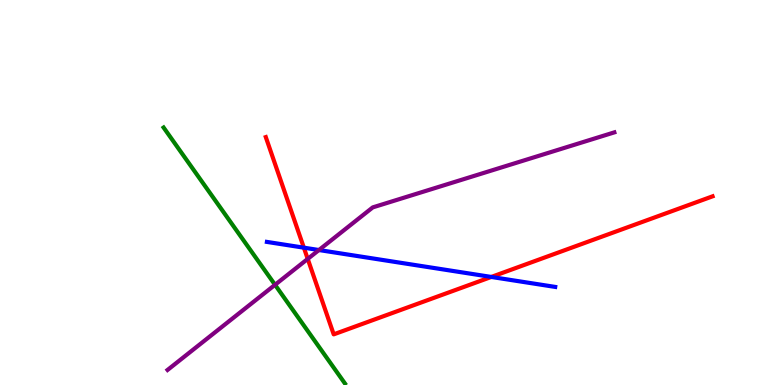[{'lines': ['blue', 'red'], 'intersections': [{'x': 3.92, 'y': 3.57}, {'x': 6.34, 'y': 2.81}]}, {'lines': ['green', 'red'], 'intersections': []}, {'lines': ['purple', 'red'], 'intersections': [{'x': 3.97, 'y': 3.28}]}, {'lines': ['blue', 'green'], 'intersections': []}, {'lines': ['blue', 'purple'], 'intersections': [{'x': 4.12, 'y': 3.51}]}, {'lines': ['green', 'purple'], 'intersections': [{'x': 3.55, 'y': 2.6}]}]